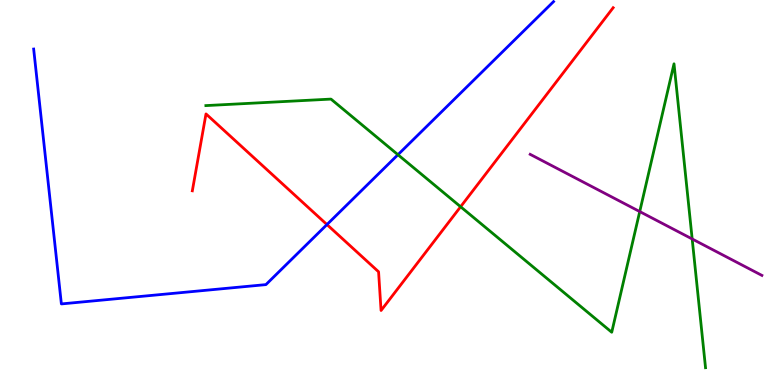[{'lines': ['blue', 'red'], 'intersections': [{'x': 4.22, 'y': 4.17}]}, {'lines': ['green', 'red'], 'intersections': [{'x': 5.94, 'y': 4.63}]}, {'lines': ['purple', 'red'], 'intersections': []}, {'lines': ['blue', 'green'], 'intersections': [{'x': 5.13, 'y': 5.98}]}, {'lines': ['blue', 'purple'], 'intersections': []}, {'lines': ['green', 'purple'], 'intersections': [{'x': 8.25, 'y': 4.5}, {'x': 8.93, 'y': 3.79}]}]